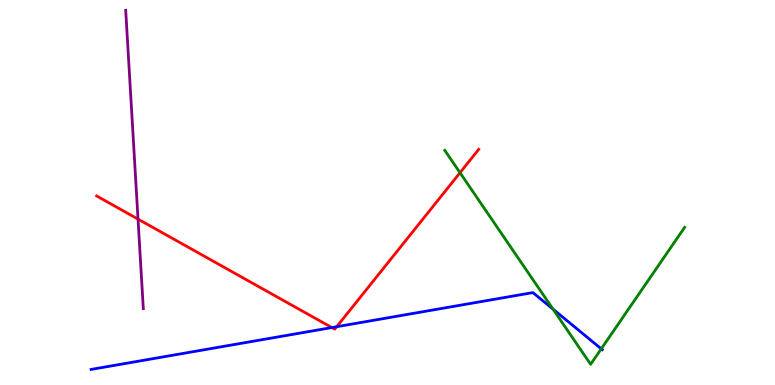[{'lines': ['blue', 'red'], 'intersections': [{'x': 4.28, 'y': 1.49}, {'x': 4.34, 'y': 1.51}]}, {'lines': ['green', 'red'], 'intersections': [{'x': 5.94, 'y': 5.51}]}, {'lines': ['purple', 'red'], 'intersections': [{'x': 1.78, 'y': 4.31}]}, {'lines': ['blue', 'green'], 'intersections': [{'x': 7.14, 'y': 1.97}, {'x': 7.76, 'y': 0.94}]}, {'lines': ['blue', 'purple'], 'intersections': []}, {'lines': ['green', 'purple'], 'intersections': []}]